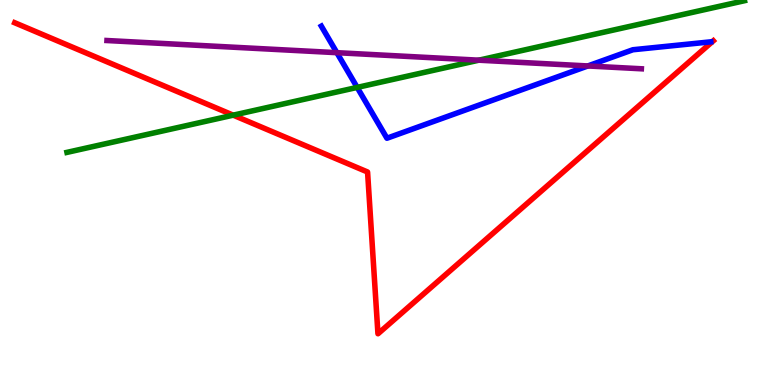[{'lines': ['blue', 'red'], 'intersections': []}, {'lines': ['green', 'red'], 'intersections': [{'x': 3.01, 'y': 7.01}]}, {'lines': ['purple', 'red'], 'intersections': []}, {'lines': ['blue', 'green'], 'intersections': [{'x': 4.61, 'y': 7.73}]}, {'lines': ['blue', 'purple'], 'intersections': [{'x': 4.35, 'y': 8.63}, {'x': 7.59, 'y': 8.29}]}, {'lines': ['green', 'purple'], 'intersections': [{'x': 6.18, 'y': 8.44}]}]